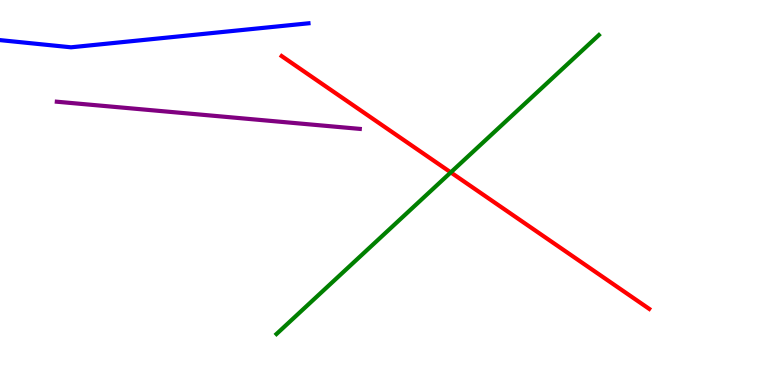[{'lines': ['blue', 'red'], 'intersections': []}, {'lines': ['green', 'red'], 'intersections': [{'x': 5.82, 'y': 5.52}]}, {'lines': ['purple', 'red'], 'intersections': []}, {'lines': ['blue', 'green'], 'intersections': []}, {'lines': ['blue', 'purple'], 'intersections': []}, {'lines': ['green', 'purple'], 'intersections': []}]